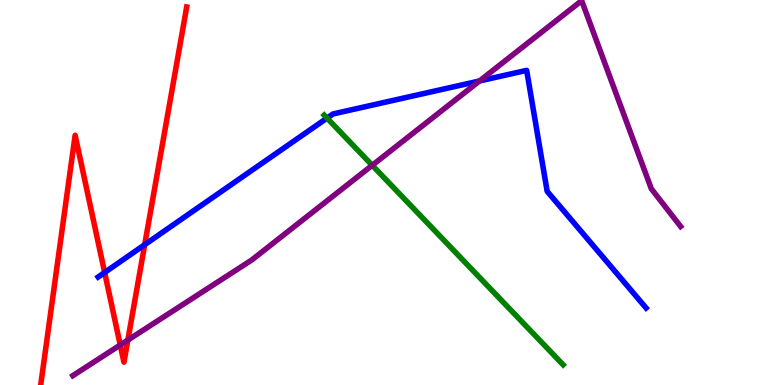[{'lines': ['blue', 'red'], 'intersections': [{'x': 1.35, 'y': 2.92}, {'x': 1.87, 'y': 3.64}]}, {'lines': ['green', 'red'], 'intersections': []}, {'lines': ['purple', 'red'], 'intersections': [{'x': 1.55, 'y': 1.04}, {'x': 1.65, 'y': 1.17}]}, {'lines': ['blue', 'green'], 'intersections': [{'x': 4.22, 'y': 6.93}]}, {'lines': ['blue', 'purple'], 'intersections': [{'x': 6.19, 'y': 7.9}]}, {'lines': ['green', 'purple'], 'intersections': [{'x': 4.8, 'y': 5.71}]}]